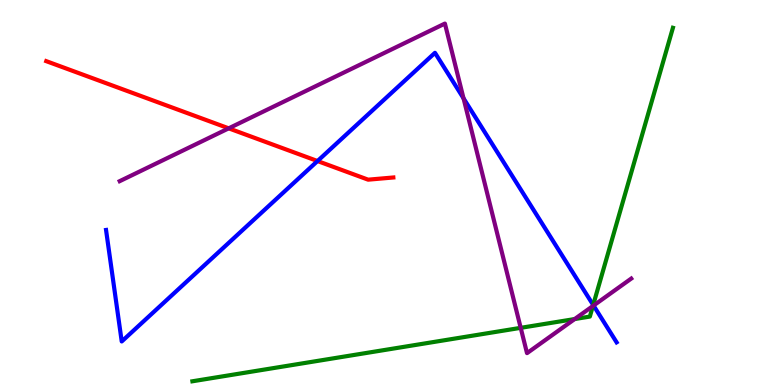[{'lines': ['blue', 'red'], 'intersections': [{'x': 4.1, 'y': 5.82}]}, {'lines': ['green', 'red'], 'intersections': []}, {'lines': ['purple', 'red'], 'intersections': [{'x': 2.95, 'y': 6.67}]}, {'lines': ['blue', 'green'], 'intersections': [{'x': 7.65, 'y': 2.08}]}, {'lines': ['blue', 'purple'], 'intersections': [{'x': 5.98, 'y': 7.45}, {'x': 7.66, 'y': 2.06}]}, {'lines': ['green', 'purple'], 'intersections': [{'x': 6.72, 'y': 1.48}, {'x': 7.42, 'y': 1.71}, {'x': 7.65, 'y': 2.05}]}]